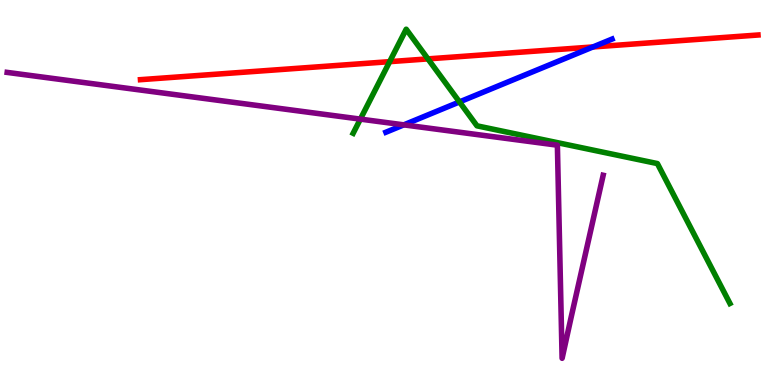[{'lines': ['blue', 'red'], 'intersections': [{'x': 7.65, 'y': 8.78}]}, {'lines': ['green', 'red'], 'intersections': [{'x': 5.03, 'y': 8.4}, {'x': 5.52, 'y': 8.47}]}, {'lines': ['purple', 'red'], 'intersections': []}, {'lines': ['blue', 'green'], 'intersections': [{'x': 5.93, 'y': 7.35}]}, {'lines': ['blue', 'purple'], 'intersections': [{'x': 5.21, 'y': 6.76}]}, {'lines': ['green', 'purple'], 'intersections': [{'x': 4.65, 'y': 6.91}]}]